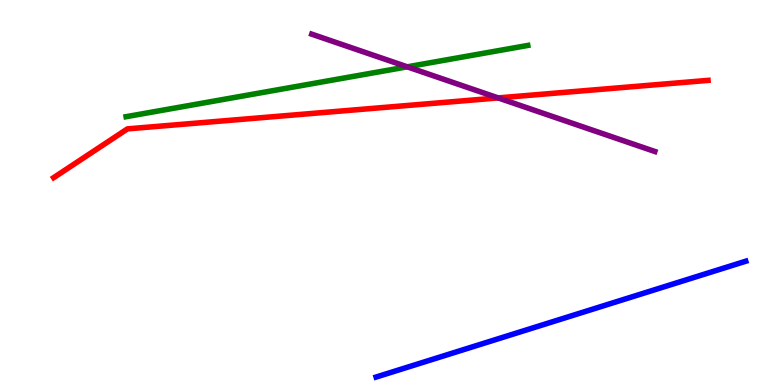[{'lines': ['blue', 'red'], 'intersections': []}, {'lines': ['green', 'red'], 'intersections': []}, {'lines': ['purple', 'red'], 'intersections': [{'x': 6.43, 'y': 7.46}]}, {'lines': ['blue', 'green'], 'intersections': []}, {'lines': ['blue', 'purple'], 'intersections': []}, {'lines': ['green', 'purple'], 'intersections': [{'x': 5.25, 'y': 8.26}]}]